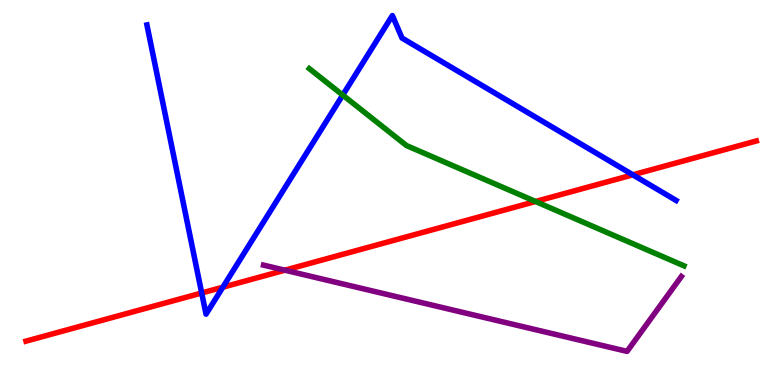[{'lines': ['blue', 'red'], 'intersections': [{'x': 2.6, 'y': 2.39}, {'x': 2.88, 'y': 2.54}, {'x': 8.17, 'y': 5.46}]}, {'lines': ['green', 'red'], 'intersections': [{'x': 6.91, 'y': 4.77}]}, {'lines': ['purple', 'red'], 'intersections': [{'x': 3.68, 'y': 2.98}]}, {'lines': ['blue', 'green'], 'intersections': [{'x': 4.42, 'y': 7.53}]}, {'lines': ['blue', 'purple'], 'intersections': []}, {'lines': ['green', 'purple'], 'intersections': []}]